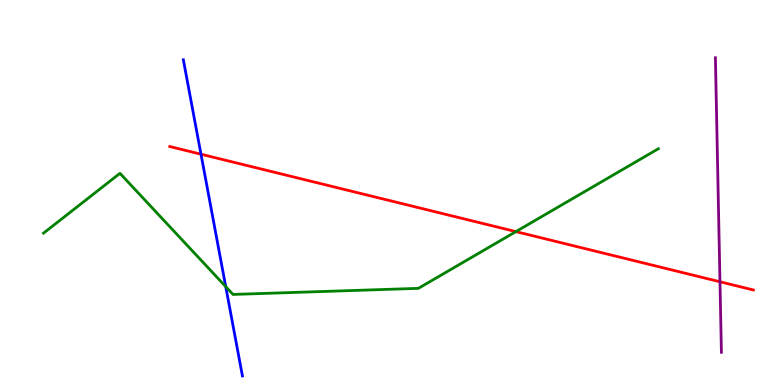[{'lines': ['blue', 'red'], 'intersections': [{'x': 2.59, 'y': 5.99}]}, {'lines': ['green', 'red'], 'intersections': [{'x': 6.66, 'y': 3.98}]}, {'lines': ['purple', 'red'], 'intersections': [{'x': 9.29, 'y': 2.68}]}, {'lines': ['blue', 'green'], 'intersections': [{'x': 2.91, 'y': 2.55}]}, {'lines': ['blue', 'purple'], 'intersections': []}, {'lines': ['green', 'purple'], 'intersections': []}]